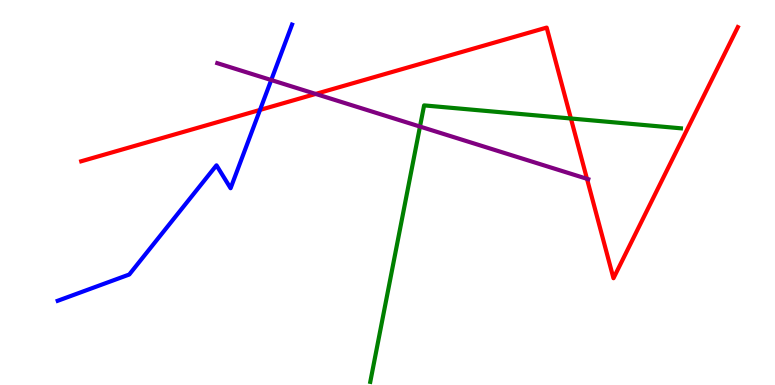[{'lines': ['blue', 'red'], 'intersections': [{'x': 3.35, 'y': 7.14}]}, {'lines': ['green', 'red'], 'intersections': [{'x': 7.37, 'y': 6.92}]}, {'lines': ['purple', 'red'], 'intersections': [{'x': 4.07, 'y': 7.56}, {'x': 7.57, 'y': 5.36}]}, {'lines': ['blue', 'green'], 'intersections': []}, {'lines': ['blue', 'purple'], 'intersections': [{'x': 3.5, 'y': 7.92}]}, {'lines': ['green', 'purple'], 'intersections': [{'x': 5.42, 'y': 6.71}]}]